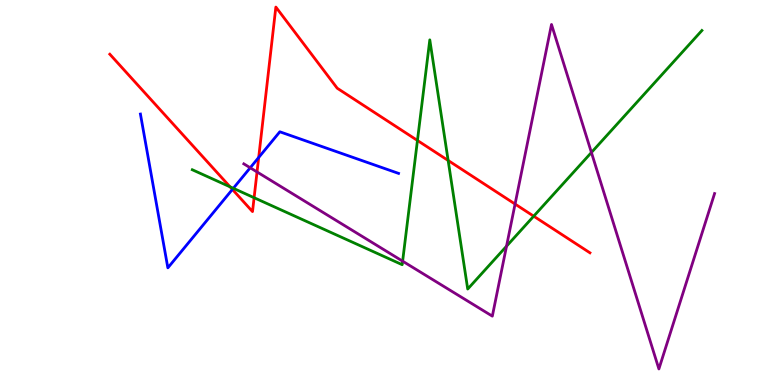[{'lines': ['blue', 'red'], 'intersections': [{'x': 3.0, 'y': 5.08}, {'x': 3.34, 'y': 5.91}]}, {'lines': ['green', 'red'], 'intersections': [{'x': 2.97, 'y': 5.15}, {'x': 3.28, 'y': 4.86}, {'x': 5.39, 'y': 6.35}, {'x': 5.78, 'y': 5.83}, {'x': 6.89, 'y': 4.38}]}, {'lines': ['purple', 'red'], 'intersections': [{'x': 3.32, 'y': 5.53}, {'x': 6.65, 'y': 4.7}]}, {'lines': ['blue', 'green'], 'intersections': [{'x': 3.01, 'y': 5.11}]}, {'lines': ['blue', 'purple'], 'intersections': [{'x': 3.23, 'y': 5.64}]}, {'lines': ['green', 'purple'], 'intersections': [{'x': 5.2, 'y': 3.22}, {'x': 6.54, 'y': 3.61}, {'x': 7.63, 'y': 6.04}]}]